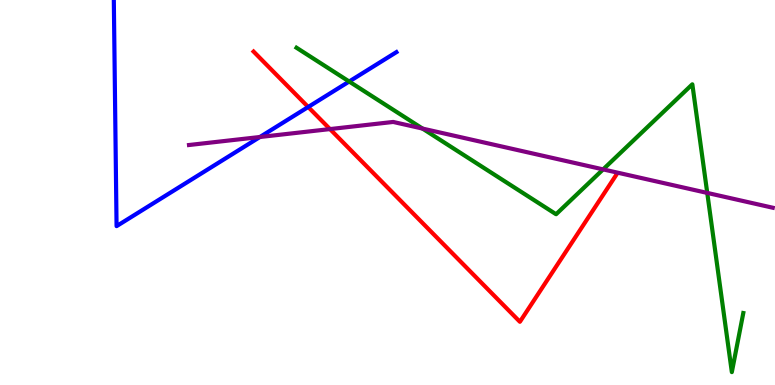[{'lines': ['blue', 'red'], 'intersections': [{'x': 3.98, 'y': 7.22}]}, {'lines': ['green', 'red'], 'intersections': []}, {'lines': ['purple', 'red'], 'intersections': [{'x': 4.26, 'y': 6.65}]}, {'lines': ['blue', 'green'], 'intersections': [{'x': 4.51, 'y': 7.88}]}, {'lines': ['blue', 'purple'], 'intersections': [{'x': 3.35, 'y': 6.44}]}, {'lines': ['green', 'purple'], 'intersections': [{'x': 5.45, 'y': 6.66}, {'x': 7.78, 'y': 5.6}, {'x': 9.13, 'y': 4.99}]}]